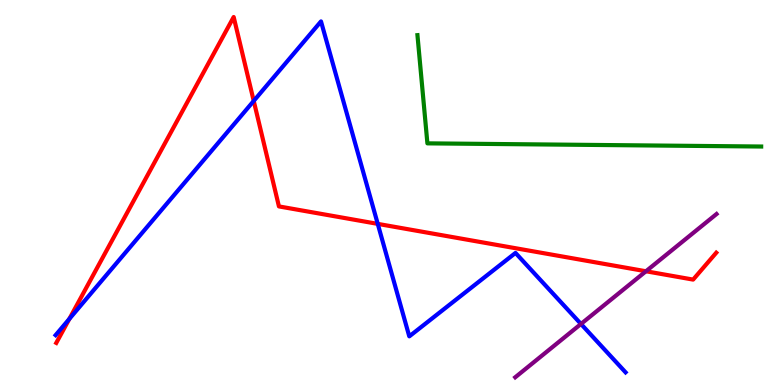[{'lines': ['blue', 'red'], 'intersections': [{'x': 0.895, 'y': 1.72}, {'x': 3.27, 'y': 7.38}, {'x': 4.87, 'y': 4.19}]}, {'lines': ['green', 'red'], 'intersections': []}, {'lines': ['purple', 'red'], 'intersections': [{'x': 8.33, 'y': 2.95}]}, {'lines': ['blue', 'green'], 'intersections': []}, {'lines': ['blue', 'purple'], 'intersections': [{'x': 7.5, 'y': 1.59}]}, {'lines': ['green', 'purple'], 'intersections': []}]